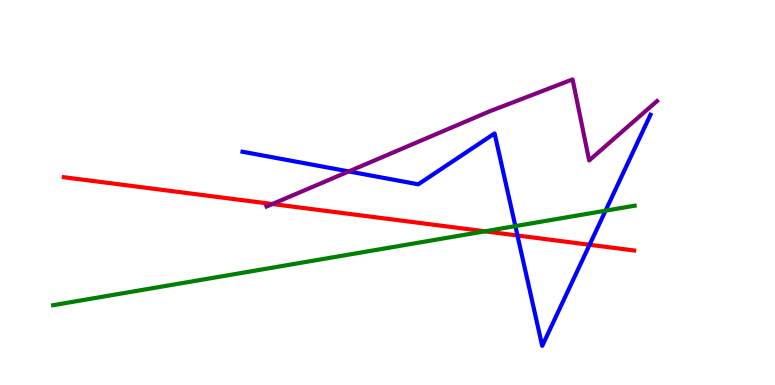[{'lines': ['blue', 'red'], 'intersections': [{'x': 6.68, 'y': 3.88}, {'x': 7.61, 'y': 3.64}]}, {'lines': ['green', 'red'], 'intersections': [{'x': 6.26, 'y': 3.99}]}, {'lines': ['purple', 'red'], 'intersections': [{'x': 3.52, 'y': 4.7}]}, {'lines': ['blue', 'green'], 'intersections': [{'x': 6.65, 'y': 4.13}, {'x': 7.81, 'y': 4.53}]}, {'lines': ['blue', 'purple'], 'intersections': [{'x': 4.5, 'y': 5.55}]}, {'lines': ['green', 'purple'], 'intersections': []}]